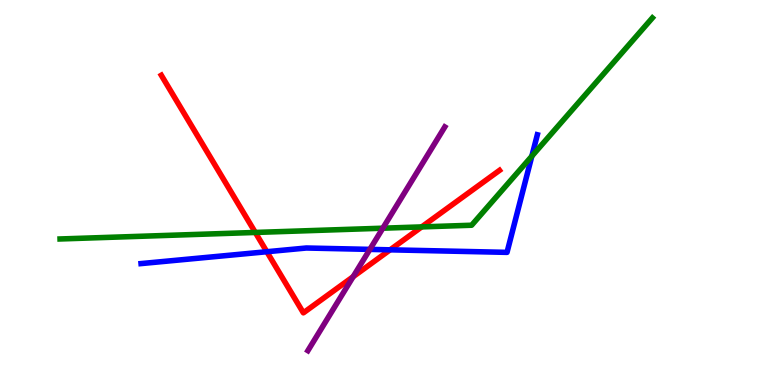[{'lines': ['blue', 'red'], 'intersections': [{'x': 3.44, 'y': 3.46}, {'x': 5.03, 'y': 3.51}]}, {'lines': ['green', 'red'], 'intersections': [{'x': 3.29, 'y': 3.96}, {'x': 5.44, 'y': 4.11}]}, {'lines': ['purple', 'red'], 'intersections': [{'x': 4.56, 'y': 2.81}]}, {'lines': ['blue', 'green'], 'intersections': [{'x': 6.86, 'y': 5.94}]}, {'lines': ['blue', 'purple'], 'intersections': [{'x': 4.77, 'y': 3.52}]}, {'lines': ['green', 'purple'], 'intersections': [{'x': 4.94, 'y': 4.07}]}]